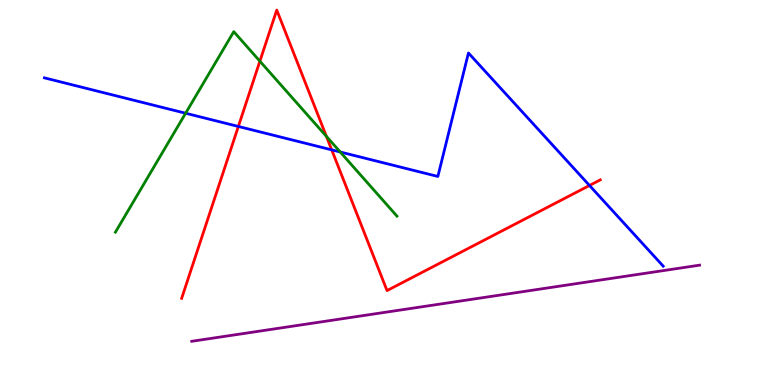[{'lines': ['blue', 'red'], 'intersections': [{'x': 3.08, 'y': 6.72}, {'x': 4.28, 'y': 6.11}, {'x': 7.61, 'y': 5.18}]}, {'lines': ['green', 'red'], 'intersections': [{'x': 3.35, 'y': 8.41}, {'x': 4.21, 'y': 6.46}]}, {'lines': ['purple', 'red'], 'intersections': []}, {'lines': ['blue', 'green'], 'intersections': [{'x': 2.4, 'y': 7.06}, {'x': 4.39, 'y': 6.05}]}, {'lines': ['blue', 'purple'], 'intersections': []}, {'lines': ['green', 'purple'], 'intersections': []}]